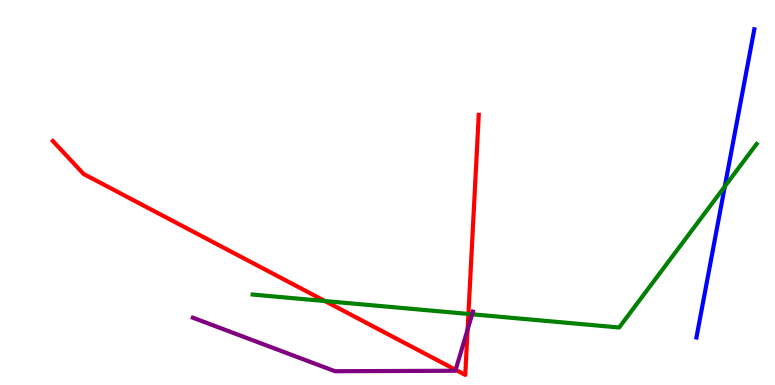[{'lines': ['blue', 'red'], 'intersections': []}, {'lines': ['green', 'red'], 'intersections': [{'x': 4.19, 'y': 2.18}, {'x': 6.04, 'y': 1.85}]}, {'lines': ['purple', 'red'], 'intersections': [{'x': 5.88, 'y': 0.394}, {'x': 6.03, 'y': 1.44}]}, {'lines': ['blue', 'green'], 'intersections': [{'x': 9.35, 'y': 5.16}]}, {'lines': ['blue', 'purple'], 'intersections': []}, {'lines': ['green', 'purple'], 'intersections': [{'x': 6.09, 'y': 1.84}]}]